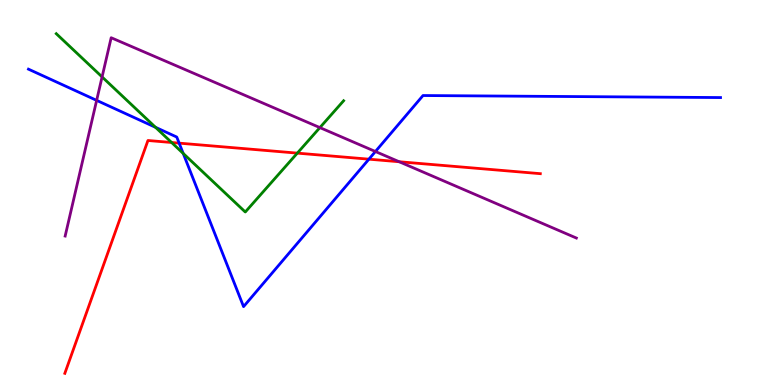[{'lines': ['blue', 'red'], 'intersections': [{'x': 2.31, 'y': 6.28}, {'x': 4.76, 'y': 5.87}]}, {'lines': ['green', 'red'], 'intersections': [{'x': 2.21, 'y': 6.3}, {'x': 3.84, 'y': 6.02}]}, {'lines': ['purple', 'red'], 'intersections': [{'x': 5.15, 'y': 5.8}]}, {'lines': ['blue', 'green'], 'intersections': [{'x': 2.01, 'y': 6.69}, {'x': 2.36, 'y': 6.01}]}, {'lines': ['blue', 'purple'], 'intersections': [{'x': 1.25, 'y': 7.39}, {'x': 4.84, 'y': 6.06}]}, {'lines': ['green', 'purple'], 'intersections': [{'x': 1.32, 'y': 8.0}, {'x': 4.13, 'y': 6.69}]}]